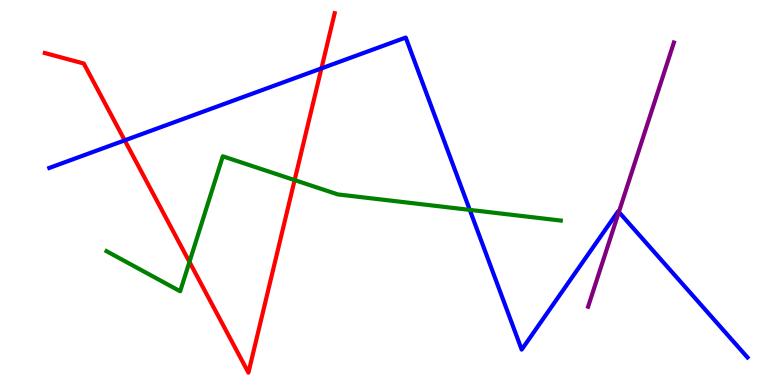[{'lines': ['blue', 'red'], 'intersections': [{'x': 1.61, 'y': 6.35}, {'x': 4.15, 'y': 8.22}]}, {'lines': ['green', 'red'], 'intersections': [{'x': 2.44, 'y': 3.2}, {'x': 3.8, 'y': 5.32}]}, {'lines': ['purple', 'red'], 'intersections': []}, {'lines': ['blue', 'green'], 'intersections': [{'x': 6.06, 'y': 4.55}]}, {'lines': ['blue', 'purple'], 'intersections': [{'x': 7.99, 'y': 4.49}]}, {'lines': ['green', 'purple'], 'intersections': []}]